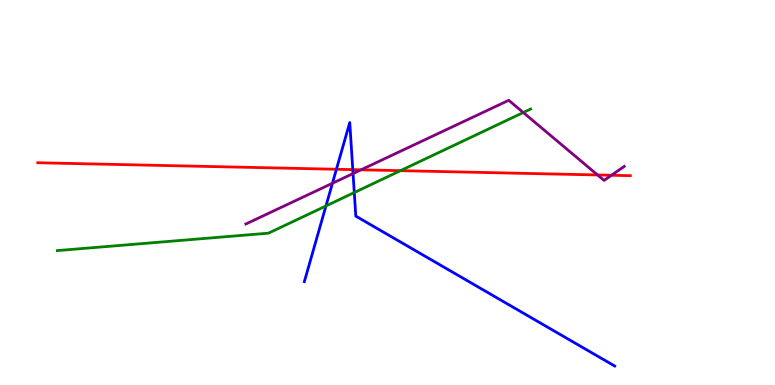[{'lines': ['blue', 'red'], 'intersections': [{'x': 4.34, 'y': 5.6}, {'x': 4.55, 'y': 5.59}]}, {'lines': ['green', 'red'], 'intersections': [{'x': 5.17, 'y': 5.57}]}, {'lines': ['purple', 'red'], 'intersections': [{'x': 4.66, 'y': 5.59}, {'x': 7.71, 'y': 5.46}, {'x': 7.89, 'y': 5.45}]}, {'lines': ['blue', 'green'], 'intersections': [{'x': 4.21, 'y': 4.65}, {'x': 4.57, 'y': 5.0}]}, {'lines': ['blue', 'purple'], 'intersections': [{'x': 4.29, 'y': 5.24}, {'x': 4.56, 'y': 5.49}]}, {'lines': ['green', 'purple'], 'intersections': [{'x': 6.75, 'y': 7.08}]}]